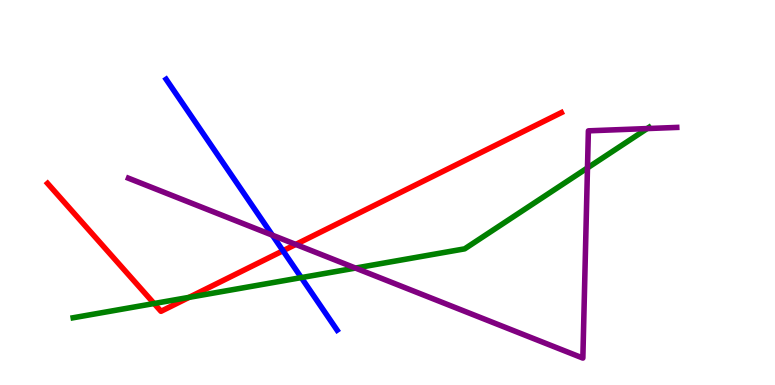[{'lines': ['blue', 'red'], 'intersections': [{'x': 3.65, 'y': 3.49}]}, {'lines': ['green', 'red'], 'intersections': [{'x': 1.99, 'y': 2.12}, {'x': 2.44, 'y': 2.28}]}, {'lines': ['purple', 'red'], 'intersections': [{'x': 3.82, 'y': 3.65}]}, {'lines': ['blue', 'green'], 'intersections': [{'x': 3.89, 'y': 2.79}]}, {'lines': ['blue', 'purple'], 'intersections': [{'x': 3.51, 'y': 3.89}]}, {'lines': ['green', 'purple'], 'intersections': [{'x': 4.59, 'y': 3.04}, {'x': 7.58, 'y': 5.64}, {'x': 8.35, 'y': 6.66}]}]